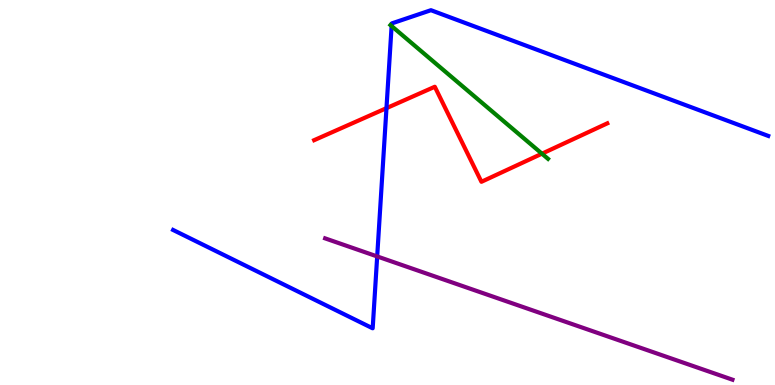[{'lines': ['blue', 'red'], 'intersections': [{'x': 4.99, 'y': 7.19}]}, {'lines': ['green', 'red'], 'intersections': [{'x': 6.99, 'y': 6.01}]}, {'lines': ['purple', 'red'], 'intersections': []}, {'lines': ['blue', 'green'], 'intersections': [{'x': 5.05, 'y': 9.32}]}, {'lines': ['blue', 'purple'], 'intersections': [{'x': 4.87, 'y': 3.34}]}, {'lines': ['green', 'purple'], 'intersections': []}]